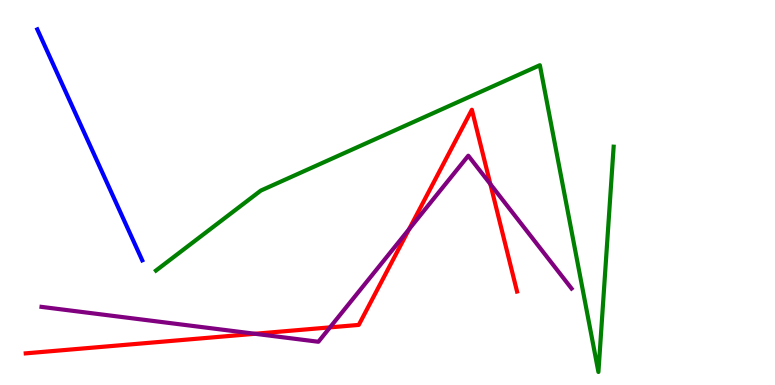[{'lines': ['blue', 'red'], 'intersections': []}, {'lines': ['green', 'red'], 'intersections': []}, {'lines': ['purple', 'red'], 'intersections': [{'x': 3.29, 'y': 1.33}, {'x': 4.26, 'y': 1.5}, {'x': 5.28, 'y': 4.05}, {'x': 6.33, 'y': 5.22}]}, {'lines': ['blue', 'green'], 'intersections': []}, {'lines': ['blue', 'purple'], 'intersections': []}, {'lines': ['green', 'purple'], 'intersections': []}]